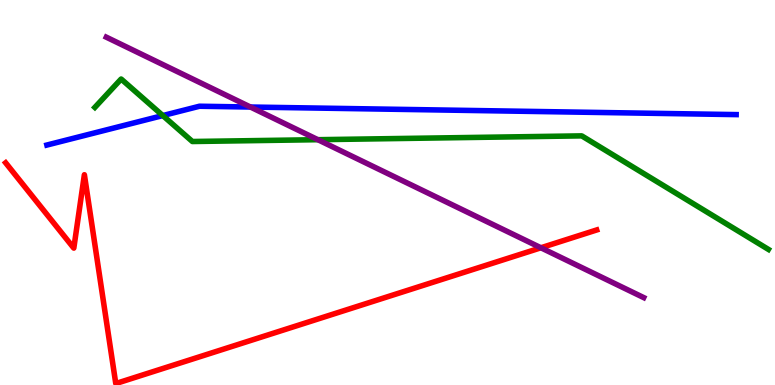[{'lines': ['blue', 'red'], 'intersections': []}, {'lines': ['green', 'red'], 'intersections': []}, {'lines': ['purple', 'red'], 'intersections': [{'x': 6.98, 'y': 3.56}]}, {'lines': ['blue', 'green'], 'intersections': [{'x': 2.1, 'y': 7.0}]}, {'lines': ['blue', 'purple'], 'intersections': [{'x': 3.23, 'y': 7.22}]}, {'lines': ['green', 'purple'], 'intersections': [{'x': 4.1, 'y': 6.37}]}]